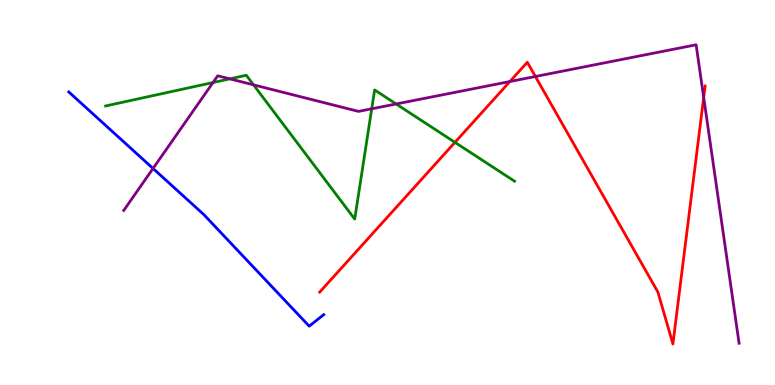[{'lines': ['blue', 'red'], 'intersections': []}, {'lines': ['green', 'red'], 'intersections': [{'x': 5.87, 'y': 6.3}]}, {'lines': ['purple', 'red'], 'intersections': [{'x': 6.58, 'y': 7.88}, {'x': 6.91, 'y': 8.01}, {'x': 9.08, 'y': 7.47}]}, {'lines': ['blue', 'green'], 'intersections': []}, {'lines': ['blue', 'purple'], 'intersections': [{'x': 1.97, 'y': 5.62}]}, {'lines': ['green', 'purple'], 'intersections': [{'x': 2.75, 'y': 7.86}, {'x': 2.97, 'y': 7.95}, {'x': 3.27, 'y': 7.8}, {'x': 4.8, 'y': 7.17}, {'x': 5.11, 'y': 7.3}]}]